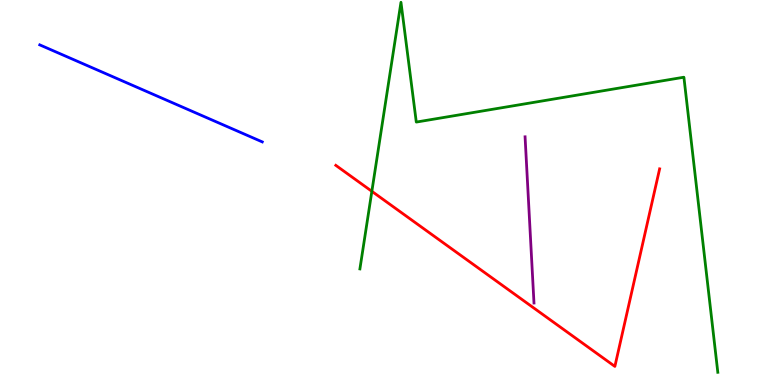[{'lines': ['blue', 'red'], 'intersections': []}, {'lines': ['green', 'red'], 'intersections': [{'x': 4.8, 'y': 5.03}]}, {'lines': ['purple', 'red'], 'intersections': []}, {'lines': ['blue', 'green'], 'intersections': []}, {'lines': ['blue', 'purple'], 'intersections': []}, {'lines': ['green', 'purple'], 'intersections': []}]